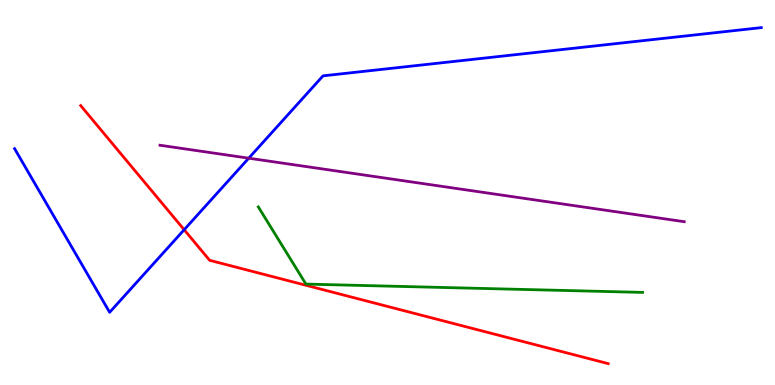[{'lines': ['blue', 'red'], 'intersections': [{'x': 2.38, 'y': 4.03}]}, {'lines': ['green', 'red'], 'intersections': []}, {'lines': ['purple', 'red'], 'intersections': []}, {'lines': ['blue', 'green'], 'intersections': []}, {'lines': ['blue', 'purple'], 'intersections': [{'x': 3.21, 'y': 5.89}]}, {'lines': ['green', 'purple'], 'intersections': []}]